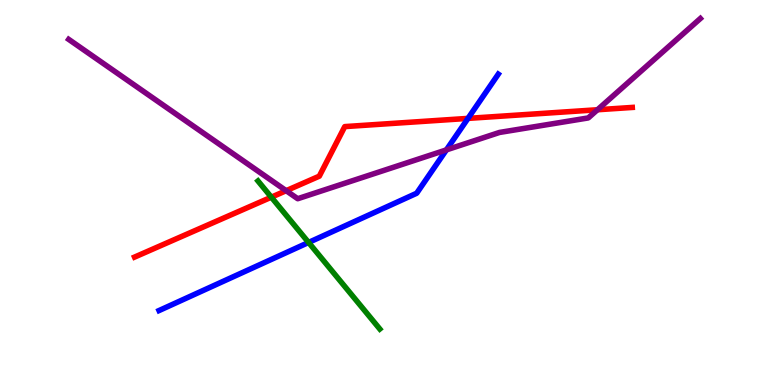[{'lines': ['blue', 'red'], 'intersections': [{'x': 6.04, 'y': 6.92}]}, {'lines': ['green', 'red'], 'intersections': [{'x': 3.5, 'y': 4.88}]}, {'lines': ['purple', 'red'], 'intersections': [{'x': 3.69, 'y': 5.05}, {'x': 7.71, 'y': 7.15}]}, {'lines': ['blue', 'green'], 'intersections': [{'x': 3.98, 'y': 3.7}]}, {'lines': ['blue', 'purple'], 'intersections': [{'x': 5.76, 'y': 6.11}]}, {'lines': ['green', 'purple'], 'intersections': []}]